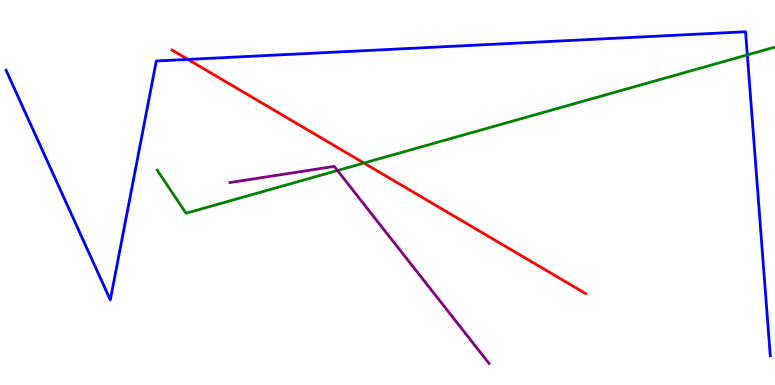[{'lines': ['blue', 'red'], 'intersections': [{'x': 2.42, 'y': 8.46}]}, {'lines': ['green', 'red'], 'intersections': [{'x': 4.7, 'y': 5.76}]}, {'lines': ['purple', 'red'], 'intersections': []}, {'lines': ['blue', 'green'], 'intersections': [{'x': 9.64, 'y': 8.57}]}, {'lines': ['blue', 'purple'], 'intersections': []}, {'lines': ['green', 'purple'], 'intersections': [{'x': 4.35, 'y': 5.57}]}]